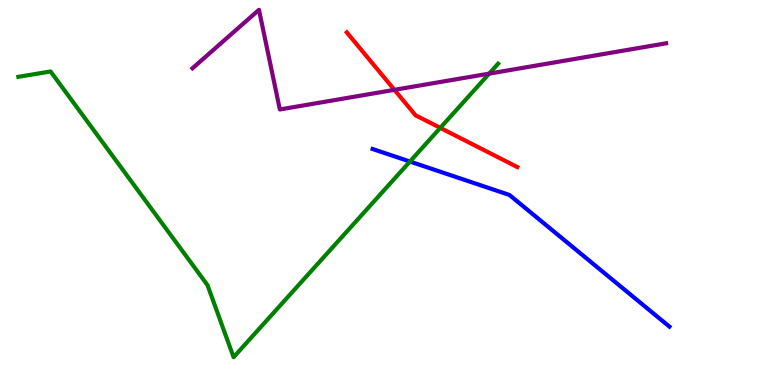[{'lines': ['blue', 'red'], 'intersections': []}, {'lines': ['green', 'red'], 'intersections': [{'x': 5.68, 'y': 6.68}]}, {'lines': ['purple', 'red'], 'intersections': [{'x': 5.09, 'y': 7.67}]}, {'lines': ['blue', 'green'], 'intersections': [{'x': 5.29, 'y': 5.8}]}, {'lines': ['blue', 'purple'], 'intersections': []}, {'lines': ['green', 'purple'], 'intersections': [{'x': 6.31, 'y': 8.09}]}]